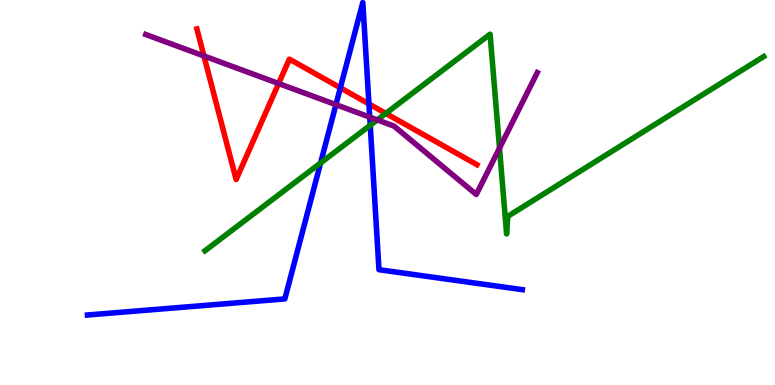[{'lines': ['blue', 'red'], 'intersections': [{'x': 4.39, 'y': 7.72}, {'x': 4.76, 'y': 7.3}]}, {'lines': ['green', 'red'], 'intersections': [{'x': 4.98, 'y': 7.05}]}, {'lines': ['purple', 'red'], 'intersections': [{'x': 2.63, 'y': 8.55}, {'x': 3.6, 'y': 7.83}]}, {'lines': ['blue', 'green'], 'intersections': [{'x': 4.14, 'y': 5.77}, {'x': 4.78, 'y': 6.75}]}, {'lines': ['blue', 'purple'], 'intersections': [{'x': 4.33, 'y': 7.28}, {'x': 4.77, 'y': 6.96}]}, {'lines': ['green', 'purple'], 'intersections': [{'x': 4.87, 'y': 6.89}, {'x': 6.45, 'y': 6.15}]}]